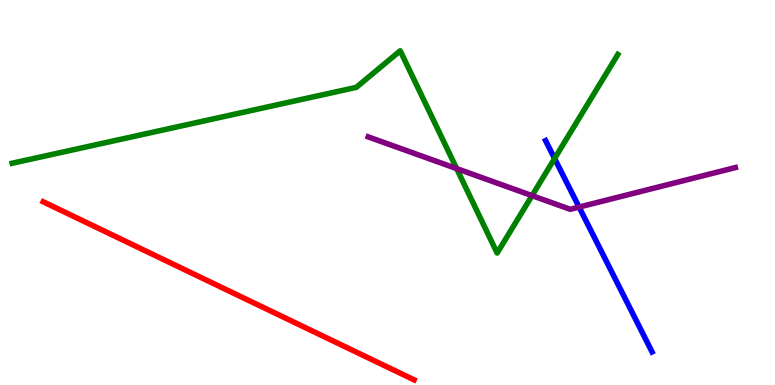[{'lines': ['blue', 'red'], 'intersections': []}, {'lines': ['green', 'red'], 'intersections': []}, {'lines': ['purple', 'red'], 'intersections': []}, {'lines': ['blue', 'green'], 'intersections': [{'x': 7.16, 'y': 5.88}]}, {'lines': ['blue', 'purple'], 'intersections': [{'x': 7.47, 'y': 4.62}]}, {'lines': ['green', 'purple'], 'intersections': [{'x': 5.89, 'y': 5.62}, {'x': 6.87, 'y': 4.92}]}]